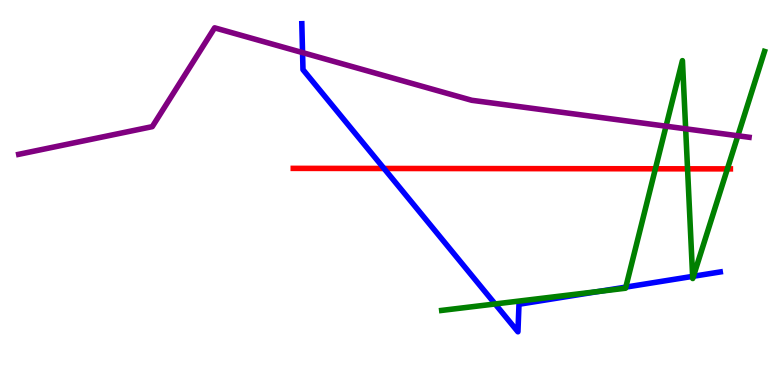[{'lines': ['blue', 'red'], 'intersections': [{'x': 4.95, 'y': 5.62}]}, {'lines': ['green', 'red'], 'intersections': [{'x': 8.46, 'y': 5.62}, {'x': 8.87, 'y': 5.61}, {'x': 9.39, 'y': 5.61}]}, {'lines': ['purple', 'red'], 'intersections': []}, {'lines': ['blue', 'green'], 'intersections': [{'x': 6.39, 'y': 2.1}, {'x': 7.73, 'y': 2.43}, {'x': 8.08, 'y': 2.54}, {'x': 8.94, 'y': 2.82}, {'x': 8.95, 'y': 2.82}]}, {'lines': ['blue', 'purple'], 'intersections': [{'x': 3.9, 'y': 8.63}]}, {'lines': ['green', 'purple'], 'intersections': [{'x': 8.59, 'y': 6.72}, {'x': 8.85, 'y': 6.65}, {'x': 9.52, 'y': 6.47}]}]